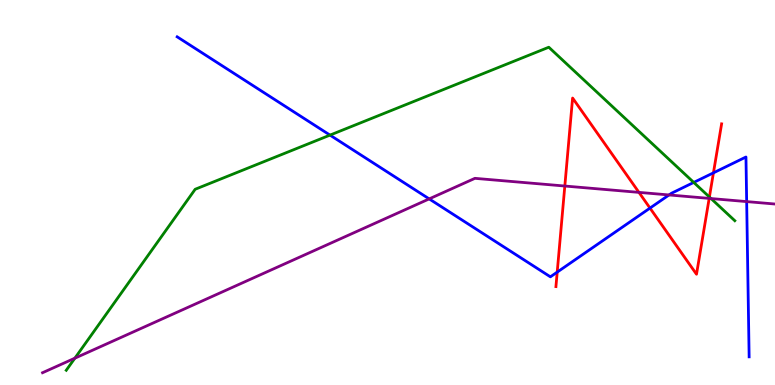[{'lines': ['blue', 'red'], 'intersections': [{'x': 7.19, 'y': 2.93}, {'x': 8.39, 'y': 4.6}, {'x': 9.21, 'y': 5.51}]}, {'lines': ['green', 'red'], 'intersections': [{'x': 9.15, 'y': 4.88}]}, {'lines': ['purple', 'red'], 'intersections': [{'x': 7.29, 'y': 5.17}, {'x': 8.24, 'y': 5.0}, {'x': 9.15, 'y': 4.85}]}, {'lines': ['blue', 'green'], 'intersections': [{'x': 4.26, 'y': 6.49}, {'x': 8.95, 'y': 5.26}]}, {'lines': ['blue', 'purple'], 'intersections': [{'x': 5.54, 'y': 4.83}, {'x': 8.63, 'y': 4.94}, {'x': 9.63, 'y': 4.76}]}, {'lines': ['green', 'purple'], 'intersections': [{'x': 0.966, 'y': 0.696}, {'x': 9.17, 'y': 4.84}]}]